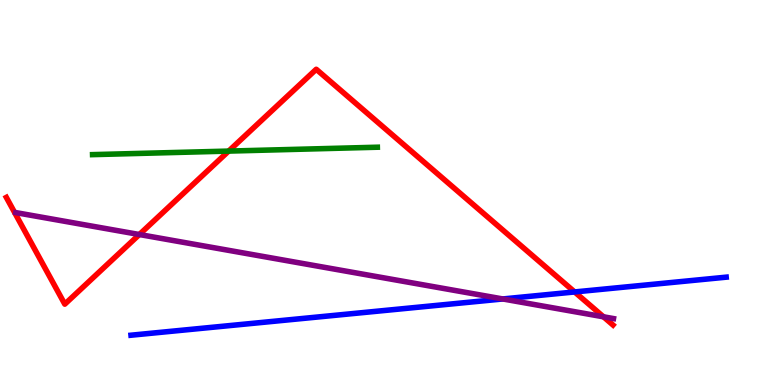[{'lines': ['blue', 'red'], 'intersections': [{'x': 7.41, 'y': 2.42}]}, {'lines': ['green', 'red'], 'intersections': [{'x': 2.95, 'y': 6.08}]}, {'lines': ['purple', 'red'], 'intersections': [{'x': 1.8, 'y': 3.91}, {'x': 7.79, 'y': 1.77}]}, {'lines': ['blue', 'green'], 'intersections': []}, {'lines': ['blue', 'purple'], 'intersections': [{'x': 6.49, 'y': 2.23}]}, {'lines': ['green', 'purple'], 'intersections': []}]